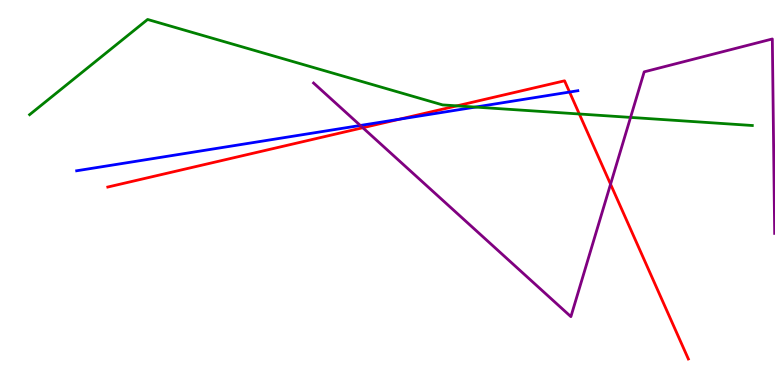[{'lines': ['blue', 'red'], 'intersections': [{'x': 5.15, 'y': 6.9}, {'x': 7.35, 'y': 7.61}]}, {'lines': ['green', 'red'], 'intersections': [{'x': 5.9, 'y': 7.25}, {'x': 7.48, 'y': 7.04}]}, {'lines': ['purple', 'red'], 'intersections': [{'x': 4.68, 'y': 6.68}, {'x': 7.88, 'y': 5.22}]}, {'lines': ['blue', 'green'], 'intersections': [{'x': 6.13, 'y': 7.22}]}, {'lines': ['blue', 'purple'], 'intersections': [{'x': 4.65, 'y': 6.74}]}, {'lines': ['green', 'purple'], 'intersections': [{'x': 8.14, 'y': 6.95}]}]